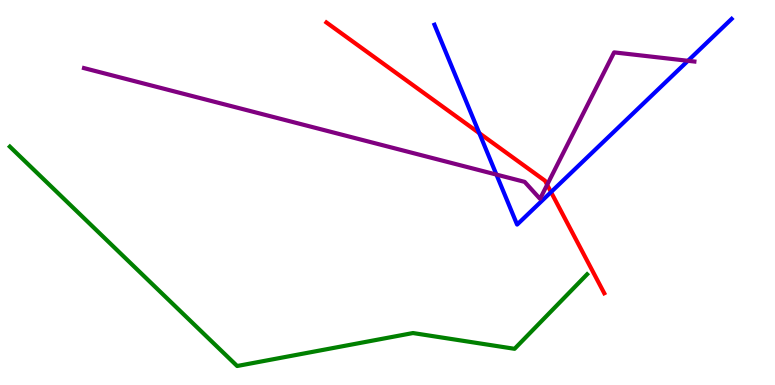[{'lines': ['blue', 'red'], 'intersections': [{'x': 6.18, 'y': 6.54}, {'x': 7.11, 'y': 5.01}]}, {'lines': ['green', 'red'], 'intersections': []}, {'lines': ['purple', 'red'], 'intersections': [{'x': 7.06, 'y': 5.2}]}, {'lines': ['blue', 'green'], 'intersections': []}, {'lines': ['blue', 'purple'], 'intersections': [{'x': 6.41, 'y': 5.47}, {'x': 8.88, 'y': 8.42}]}, {'lines': ['green', 'purple'], 'intersections': []}]